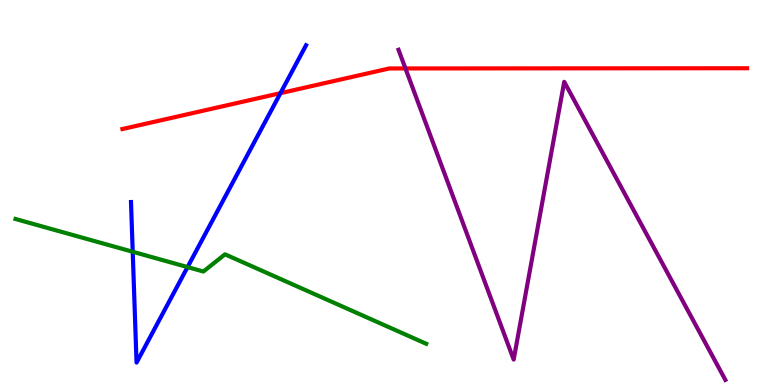[{'lines': ['blue', 'red'], 'intersections': [{'x': 3.62, 'y': 7.58}]}, {'lines': ['green', 'red'], 'intersections': []}, {'lines': ['purple', 'red'], 'intersections': [{'x': 5.23, 'y': 8.22}]}, {'lines': ['blue', 'green'], 'intersections': [{'x': 1.71, 'y': 3.46}, {'x': 2.42, 'y': 3.06}]}, {'lines': ['blue', 'purple'], 'intersections': []}, {'lines': ['green', 'purple'], 'intersections': []}]